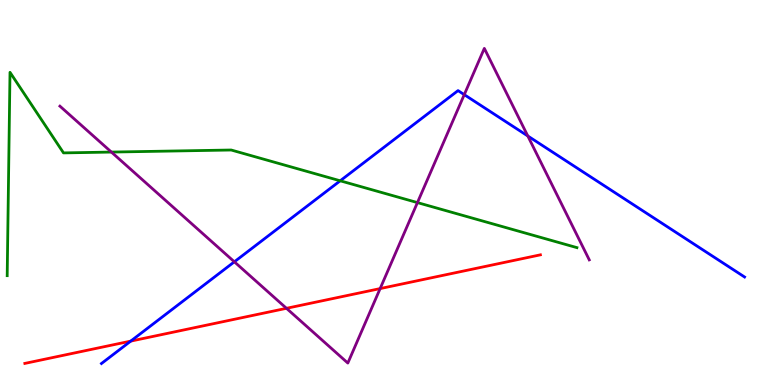[{'lines': ['blue', 'red'], 'intersections': [{'x': 1.69, 'y': 1.14}]}, {'lines': ['green', 'red'], 'intersections': []}, {'lines': ['purple', 'red'], 'intersections': [{'x': 3.7, 'y': 1.99}, {'x': 4.91, 'y': 2.5}]}, {'lines': ['blue', 'green'], 'intersections': [{'x': 4.39, 'y': 5.3}]}, {'lines': ['blue', 'purple'], 'intersections': [{'x': 3.02, 'y': 3.2}, {'x': 5.99, 'y': 7.54}, {'x': 6.81, 'y': 6.47}]}, {'lines': ['green', 'purple'], 'intersections': [{'x': 1.44, 'y': 6.05}, {'x': 5.39, 'y': 4.74}]}]